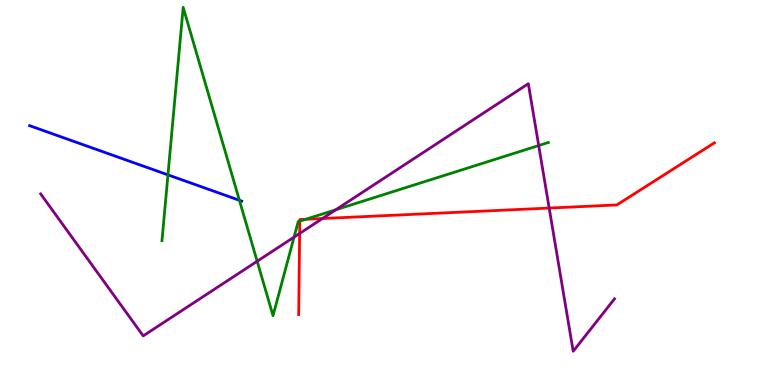[{'lines': ['blue', 'red'], 'intersections': []}, {'lines': ['green', 'red'], 'intersections': [{'x': 3.87, 'y': 4.26}, {'x': 3.94, 'y': 4.3}]}, {'lines': ['purple', 'red'], 'intersections': [{'x': 3.87, 'y': 3.94}, {'x': 4.16, 'y': 4.32}, {'x': 7.09, 'y': 4.6}]}, {'lines': ['blue', 'green'], 'intersections': [{'x': 2.17, 'y': 5.46}, {'x': 3.09, 'y': 4.8}]}, {'lines': ['blue', 'purple'], 'intersections': []}, {'lines': ['green', 'purple'], 'intersections': [{'x': 3.32, 'y': 3.21}, {'x': 3.79, 'y': 3.84}, {'x': 4.33, 'y': 4.55}, {'x': 6.95, 'y': 6.22}]}]